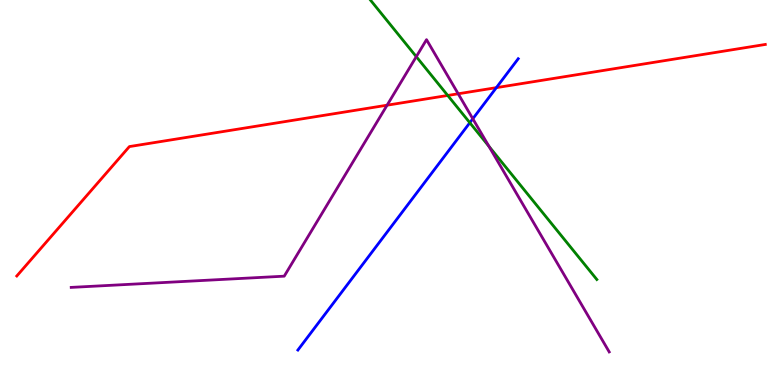[{'lines': ['blue', 'red'], 'intersections': [{'x': 6.4, 'y': 7.72}]}, {'lines': ['green', 'red'], 'intersections': [{'x': 5.78, 'y': 7.52}]}, {'lines': ['purple', 'red'], 'intersections': [{'x': 4.99, 'y': 7.27}, {'x': 5.91, 'y': 7.56}]}, {'lines': ['blue', 'green'], 'intersections': [{'x': 6.06, 'y': 6.81}]}, {'lines': ['blue', 'purple'], 'intersections': [{'x': 6.1, 'y': 6.91}]}, {'lines': ['green', 'purple'], 'intersections': [{'x': 5.37, 'y': 8.53}, {'x': 6.31, 'y': 6.2}]}]